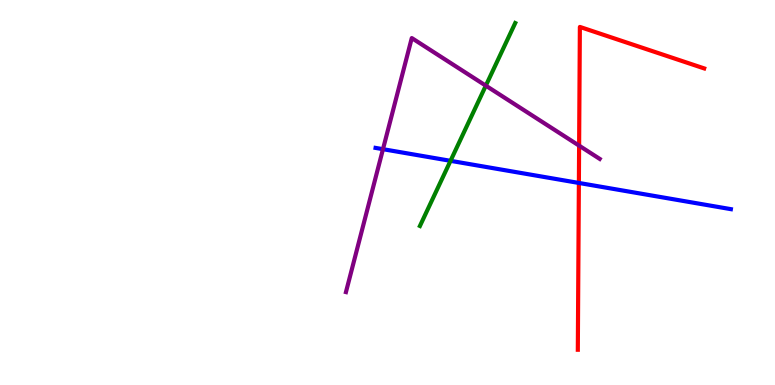[{'lines': ['blue', 'red'], 'intersections': [{'x': 7.47, 'y': 5.25}]}, {'lines': ['green', 'red'], 'intersections': []}, {'lines': ['purple', 'red'], 'intersections': [{'x': 7.47, 'y': 6.22}]}, {'lines': ['blue', 'green'], 'intersections': [{'x': 5.81, 'y': 5.82}]}, {'lines': ['blue', 'purple'], 'intersections': [{'x': 4.94, 'y': 6.13}]}, {'lines': ['green', 'purple'], 'intersections': [{'x': 6.27, 'y': 7.78}]}]